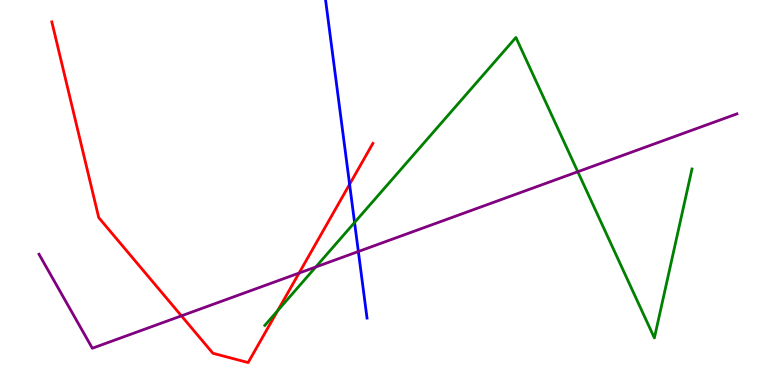[{'lines': ['blue', 'red'], 'intersections': [{'x': 4.51, 'y': 5.21}]}, {'lines': ['green', 'red'], 'intersections': [{'x': 3.58, 'y': 1.93}]}, {'lines': ['purple', 'red'], 'intersections': [{'x': 2.34, 'y': 1.8}, {'x': 3.86, 'y': 2.91}]}, {'lines': ['blue', 'green'], 'intersections': [{'x': 4.58, 'y': 4.22}]}, {'lines': ['blue', 'purple'], 'intersections': [{'x': 4.62, 'y': 3.47}]}, {'lines': ['green', 'purple'], 'intersections': [{'x': 4.07, 'y': 3.06}, {'x': 7.46, 'y': 5.54}]}]